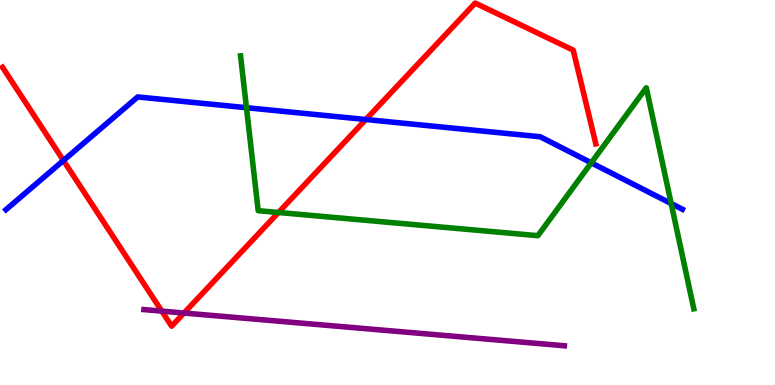[{'lines': ['blue', 'red'], 'intersections': [{'x': 0.818, 'y': 5.83}, {'x': 4.72, 'y': 6.9}]}, {'lines': ['green', 'red'], 'intersections': [{'x': 3.59, 'y': 4.48}]}, {'lines': ['purple', 'red'], 'intersections': [{'x': 2.09, 'y': 1.92}, {'x': 2.37, 'y': 1.87}]}, {'lines': ['blue', 'green'], 'intersections': [{'x': 3.18, 'y': 7.2}, {'x': 7.63, 'y': 5.77}, {'x': 8.66, 'y': 4.71}]}, {'lines': ['blue', 'purple'], 'intersections': []}, {'lines': ['green', 'purple'], 'intersections': []}]